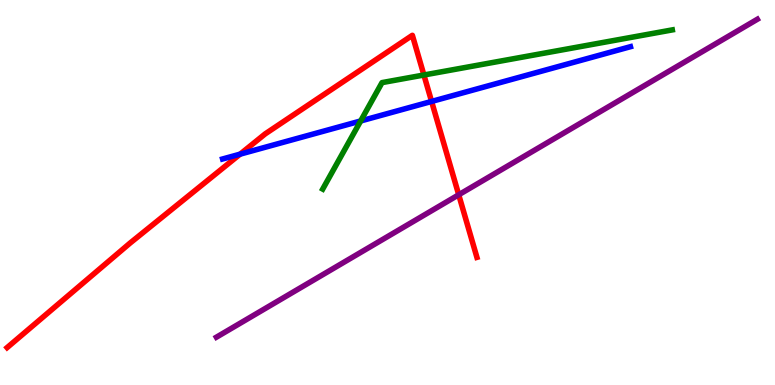[{'lines': ['blue', 'red'], 'intersections': [{'x': 3.1, 'y': 6.0}, {'x': 5.57, 'y': 7.37}]}, {'lines': ['green', 'red'], 'intersections': [{'x': 5.47, 'y': 8.05}]}, {'lines': ['purple', 'red'], 'intersections': [{'x': 5.92, 'y': 4.94}]}, {'lines': ['blue', 'green'], 'intersections': [{'x': 4.65, 'y': 6.86}]}, {'lines': ['blue', 'purple'], 'intersections': []}, {'lines': ['green', 'purple'], 'intersections': []}]